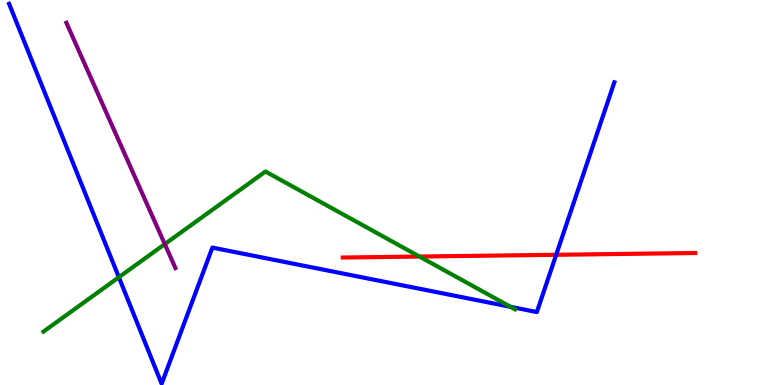[{'lines': ['blue', 'red'], 'intersections': [{'x': 7.18, 'y': 3.38}]}, {'lines': ['green', 'red'], 'intersections': [{'x': 5.41, 'y': 3.34}]}, {'lines': ['purple', 'red'], 'intersections': []}, {'lines': ['blue', 'green'], 'intersections': [{'x': 1.53, 'y': 2.8}, {'x': 6.59, 'y': 2.03}]}, {'lines': ['blue', 'purple'], 'intersections': []}, {'lines': ['green', 'purple'], 'intersections': [{'x': 2.13, 'y': 3.66}]}]